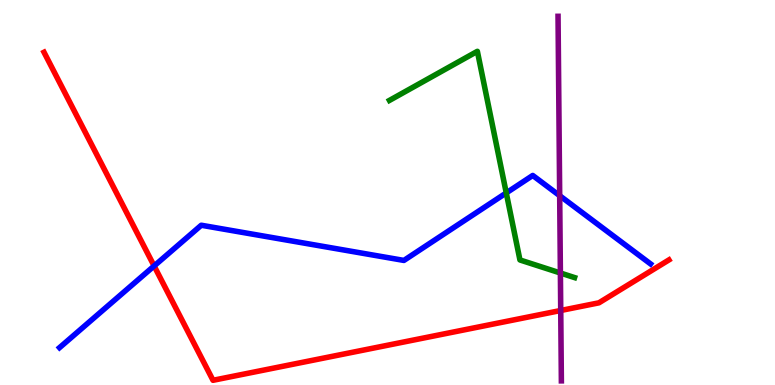[{'lines': ['blue', 'red'], 'intersections': [{'x': 1.99, 'y': 3.09}]}, {'lines': ['green', 'red'], 'intersections': []}, {'lines': ['purple', 'red'], 'intersections': [{'x': 7.24, 'y': 1.94}]}, {'lines': ['blue', 'green'], 'intersections': [{'x': 6.53, 'y': 4.99}]}, {'lines': ['blue', 'purple'], 'intersections': [{'x': 7.22, 'y': 4.92}]}, {'lines': ['green', 'purple'], 'intersections': [{'x': 7.23, 'y': 2.91}]}]